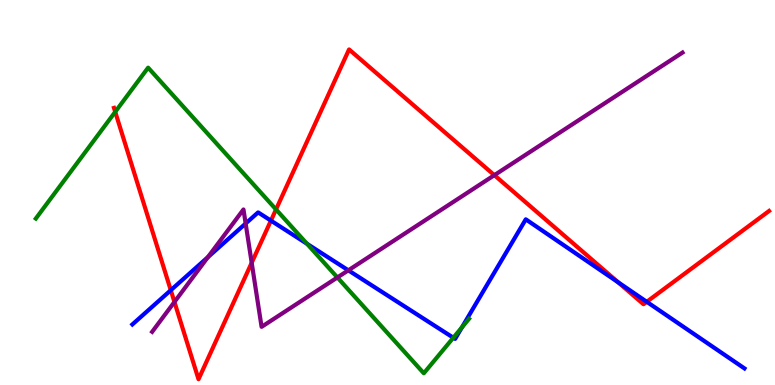[{'lines': ['blue', 'red'], 'intersections': [{'x': 2.2, 'y': 2.46}, {'x': 3.5, 'y': 4.27}, {'x': 7.98, 'y': 2.67}, {'x': 8.35, 'y': 2.16}]}, {'lines': ['green', 'red'], 'intersections': [{'x': 1.49, 'y': 7.09}, {'x': 3.56, 'y': 4.56}]}, {'lines': ['purple', 'red'], 'intersections': [{'x': 2.25, 'y': 2.16}, {'x': 3.25, 'y': 3.18}, {'x': 6.38, 'y': 5.45}]}, {'lines': ['blue', 'green'], 'intersections': [{'x': 3.96, 'y': 3.67}, {'x': 5.85, 'y': 1.23}, {'x': 5.96, 'y': 1.5}]}, {'lines': ['blue', 'purple'], 'intersections': [{'x': 2.68, 'y': 3.32}, {'x': 3.17, 'y': 4.19}, {'x': 4.49, 'y': 2.98}]}, {'lines': ['green', 'purple'], 'intersections': [{'x': 4.35, 'y': 2.79}]}]